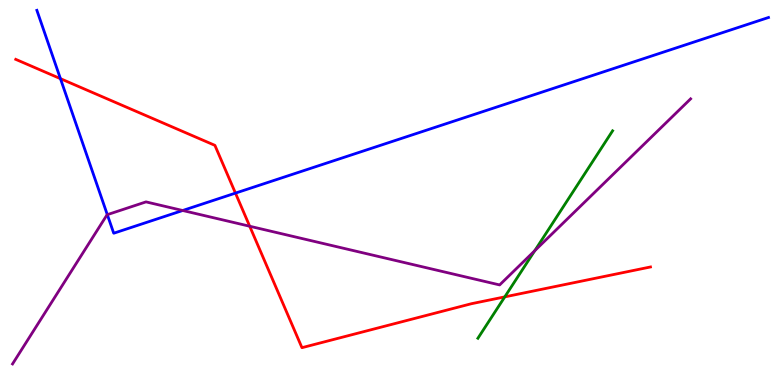[{'lines': ['blue', 'red'], 'intersections': [{'x': 0.78, 'y': 7.96}, {'x': 3.04, 'y': 4.98}]}, {'lines': ['green', 'red'], 'intersections': [{'x': 6.51, 'y': 2.29}]}, {'lines': ['purple', 'red'], 'intersections': [{'x': 3.22, 'y': 4.12}]}, {'lines': ['blue', 'green'], 'intersections': []}, {'lines': ['blue', 'purple'], 'intersections': [{'x': 1.38, 'y': 4.42}, {'x': 2.36, 'y': 4.53}]}, {'lines': ['green', 'purple'], 'intersections': [{'x': 6.9, 'y': 3.49}]}]